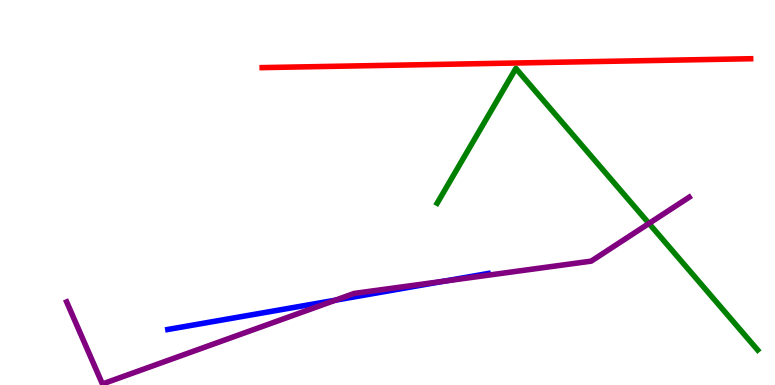[{'lines': ['blue', 'red'], 'intersections': []}, {'lines': ['green', 'red'], 'intersections': []}, {'lines': ['purple', 'red'], 'intersections': []}, {'lines': ['blue', 'green'], 'intersections': []}, {'lines': ['blue', 'purple'], 'intersections': [{'x': 4.33, 'y': 2.2}, {'x': 5.73, 'y': 2.7}]}, {'lines': ['green', 'purple'], 'intersections': [{'x': 8.37, 'y': 4.2}]}]